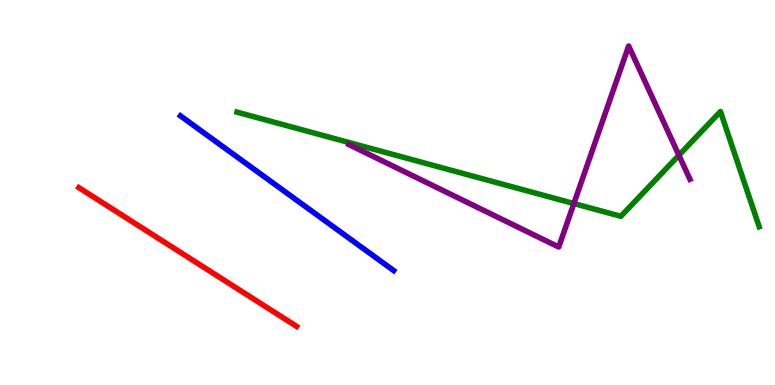[{'lines': ['blue', 'red'], 'intersections': []}, {'lines': ['green', 'red'], 'intersections': []}, {'lines': ['purple', 'red'], 'intersections': []}, {'lines': ['blue', 'green'], 'intersections': []}, {'lines': ['blue', 'purple'], 'intersections': []}, {'lines': ['green', 'purple'], 'intersections': [{'x': 7.4, 'y': 4.71}, {'x': 8.76, 'y': 5.97}]}]